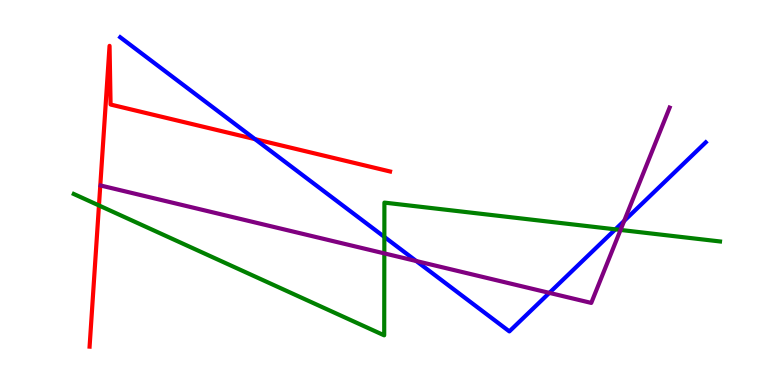[{'lines': ['blue', 'red'], 'intersections': [{'x': 3.29, 'y': 6.39}]}, {'lines': ['green', 'red'], 'intersections': [{'x': 1.28, 'y': 4.66}]}, {'lines': ['purple', 'red'], 'intersections': []}, {'lines': ['blue', 'green'], 'intersections': [{'x': 4.96, 'y': 3.85}, {'x': 7.94, 'y': 4.04}]}, {'lines': ['blue', 'purple'], 'intersections': [{'x': 5.37, 'y': 3.22}, {'x': 7.09, 'y': 2.39}, {'x': 8.05, 'y': 4.26}]}, {'lines': ['green', 'purple'], 'intersections': [{'x': 4.96, 'y': 3.42}, {'x': 8.01, 'y': 4.03}]}]